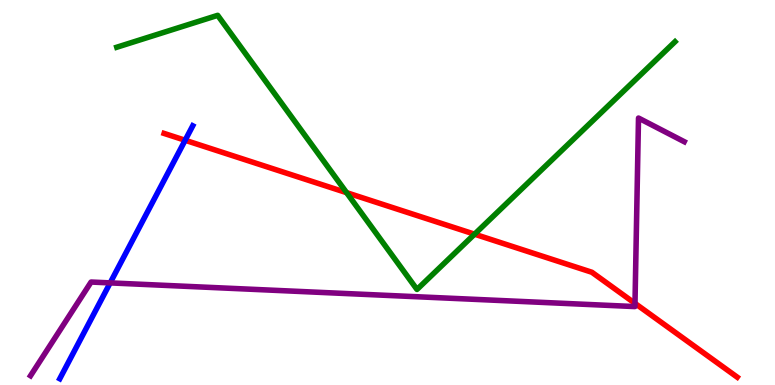[{'lines': ['blue', 'red'], 'intersections': [{'x': 2.39, 'y': 6.36}]}, {'lines': ['green', 'red'], 'intersections': [{'x': 4.47, 'y': 5.0}, {'x': 6.12, 'y': 3.92}]}, {'lines': ['purple', 'red'], 'intersections': [{'x': 8.19, 'y': 2.12}]}, {'lines': ['blue', 'green'], 'intersections': []}, {'lines': ['blue', 'purple'], 'intersections': [{'x': 1.42, 'y': 2.65}]}, {'lines': ['green', 'purple'], 'intersections': []}]